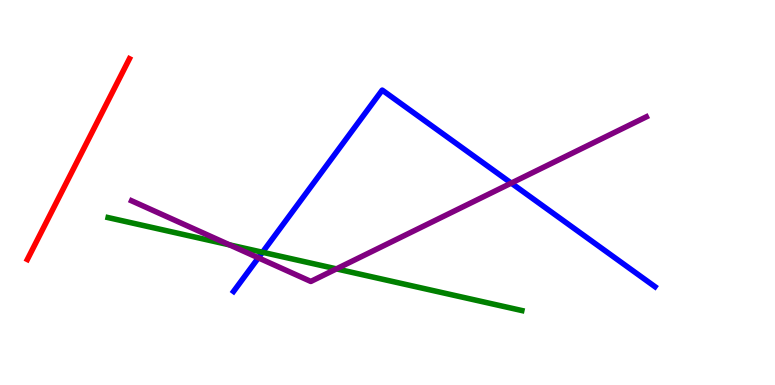[{'lines': ['blue', 'red'], 'intersections': []}, {'lines': ['green', 'red'], 'intersections': []}, {'lines': ['purple', 'red'], 'intersections': []}, {'lines': ['blue', 'green'], 'intersections': [{'x': 3.39, 'y': 3.45}]}, {'lines': ['blue', 'purple'], 'intersections': [{'x': 3.33, 'y': 3.3}, {'x': 6.6, 'y': 5.24}]}, {'lines': ['green', 'purple'], 'intersections': [{'x': 2.96, 'y': 3.64}, {'x': 4.34, 'y': 3.02}]}]